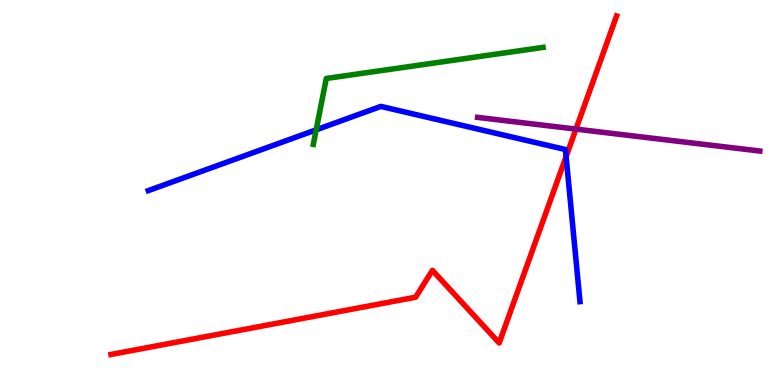[{'lines': ['blue', 'red'], 'intersections': [{'x': 7.3, 'y': 5.93}]}, {'lines': ['green', 'red'], 'intersections': []}, {'lines': ['purple', 'red'], 'intersections': [{'x': 7.43, 'y': 6.65}]}, {'lines': ['blue', 'green'], 'intersections': [{'x': 4.08, 'y': 6.63}]}, {'lines': ['blue', 'purple'], 'intersections': []}, {'lines': ['green', 'purple'], 'intersections': []}]